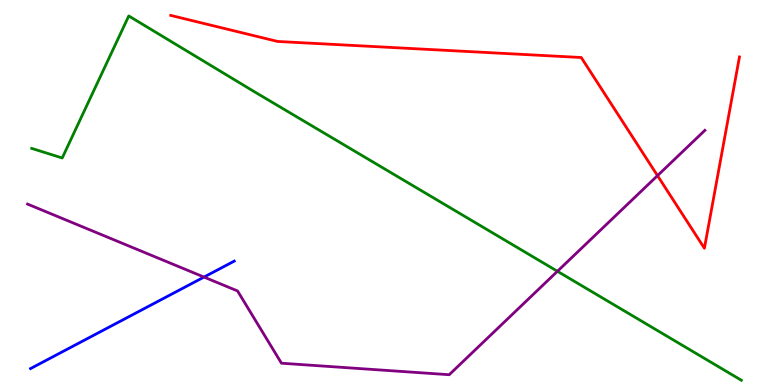[{'lines': ['blue', 'red'], 'intersections': []}, {'lines': ['green', 'red'], 'intersections': []}, {'lines': ['purple', 'red'], 'intersections': [{'x': 8.48, 'y': 5.44}]}, {'lines': ['blue', 'green'], 'intersections': []}, {'lines': ['blue', 'purple'], 'intersections': [{'x': 2.63, 'y': 2.8}]}, {'lines': ['green', 'purple'], 'intersections': [{'x': 7.19, 'y': 2.95}]}]